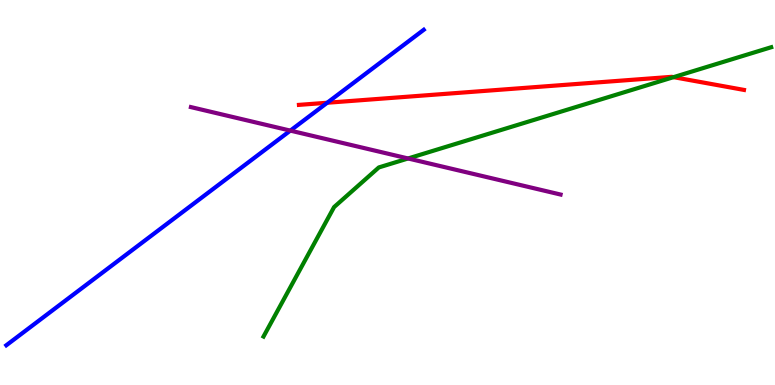[{'lines': ['blue', 'red'], 'intersections': [{'x': 4.22, 'y': 7.33}]}, {'lines': ['green', 'red'], 'intersections': [{'x': 8.69, 'y': 8.0}]}, {'lines': ['purple', 'red'], 'intersections': []}, {'lines': ['blue', 'green'], 'intersections': []}, {'lines': ['blue', 'purple'], 'intersections': [{'x': 3.75, 'y': 6.61}]}, {'lines': ['green', 'purple'], 'intersections': [{'x': 5.27, 'y': 5.88}]}]